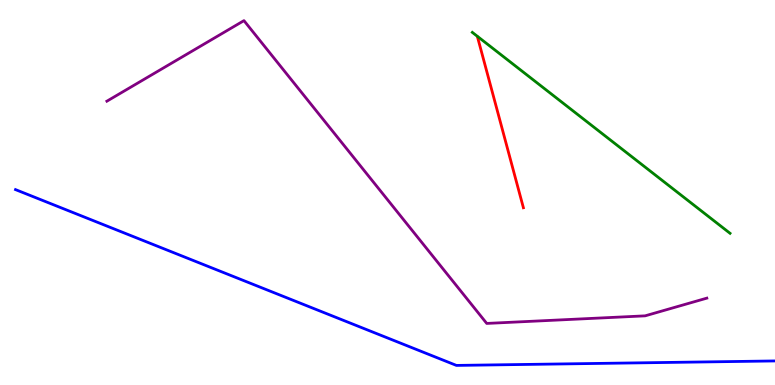[{'lines': ['blue', 'red'], 'intersections': []}, {'lines': ['green', 'red'], 'intersections': []}, {'lines': ['purple', 'red'], 'intersections': []}, {'lines': ['blue', 'green'], 'intersections': []}, {'lines': ['blue', 'purple'], 'intersections': []}, {'lines': ['green', 'purple'], 'intersections': []}]